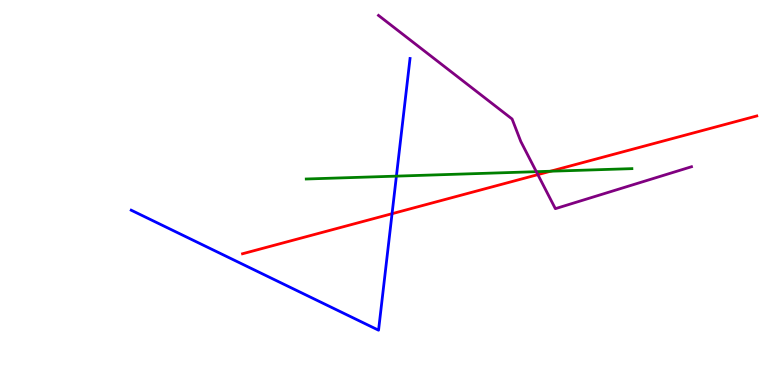[{'lines': ['blue', 'red'], 'intersections': [{'x': 5.06, 'y': 4.45}]}, {'lines': ['green', 'red'], 'intersections': [{'x': 7.1, 'y': 5.55}]}, {'lines': ['purple', 'red'], 'intersections': [{'x': 6.94, 'y': 5.46}]}, {'lines': ['blue', 'green'], 'intersections': [{'x': 5.11, 'y': 5.43}]}, {'lines': ['blue', 'purple'], 'intersections': []}, {'lines': ['green', 'purple'], 'intersections': [{'x': 6.92, 'y': 5.54}]}]